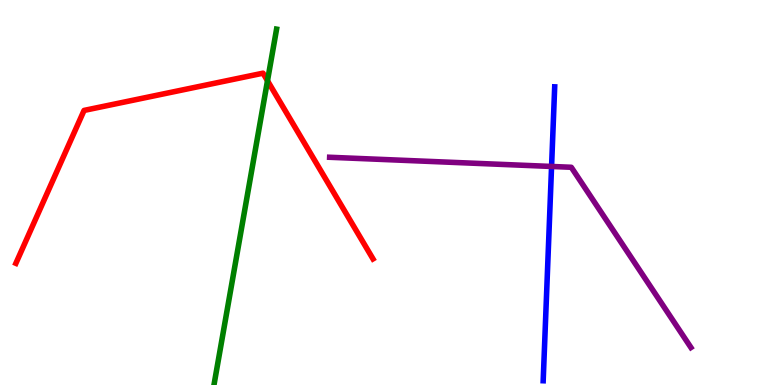[{'lines': ['blue', 'red'], 'intersections': []}, {'lines': ['green', 'red'], 'intersections': [{'x': 3.45, 'y': 7.9}]}, {'lines': ['purple', 'red'], 'intersections': []}, {'lines': ['blue', 'green'], 'intersections': []}, {'lines': ['blue', 'purple'], 'intersections': [{'x': 7.12, 'y': 5.68}]}, {'lines': ['green', 'purple'], 'intersections': []}]